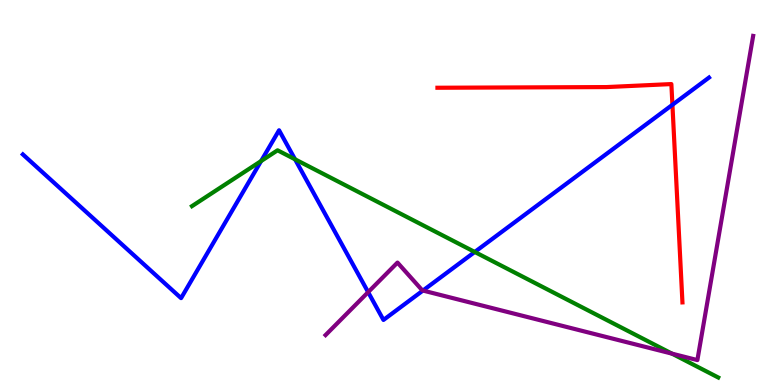[{'lines': ['blue', 'red'], 'intersections': [{'x': 8.68, 'y': 7.28}]}, {'lines': ['green', 'red'], 'intersections': []}, {'lines': ['purple', 'red'], 'intersections': []}, {'lines': ['blue', 'green'], 'intersections': [{'x': 3.37, 'y': 5.82}, {'x': 3.81, 'y': 5.86}, {'x': 6.13, 'y': 3.46}]}, {'lines': ['blue', 'purple'], 'intersections': [{'x': 4.75, 'y': 2.41}, {'x': 5.46, 'y': 2.45}]}, {'lines': ['green', 'purple'], 'intersections': [{'x': 8.67, 'y': 0.814}]}]